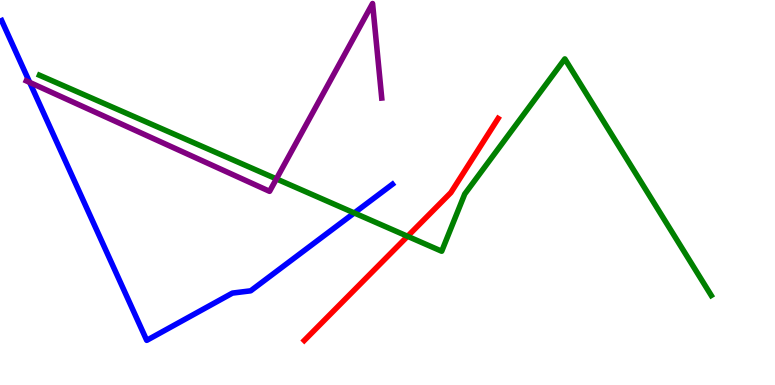[{'lines': ['blue', 'red'], 'intersections': []}, {'lines': ['green', 'red'], 'intersections': [{'x': 5.26, 'y': 3.86}]}, {'lines': ['purple', 'red'], 'intersections': []}, {'lines': ['blue', 'green'], 'intersections': [{'x': 4.57, 'y': 4.47}]}, {'lines': ['blue', 'purple'], 'intersections': [{'x': 0.383, 'y': 7.86}]}, {'lines': ['green', 'purple'], 'intersections': [{'x': 3.57, 'y': 5.35}]}]